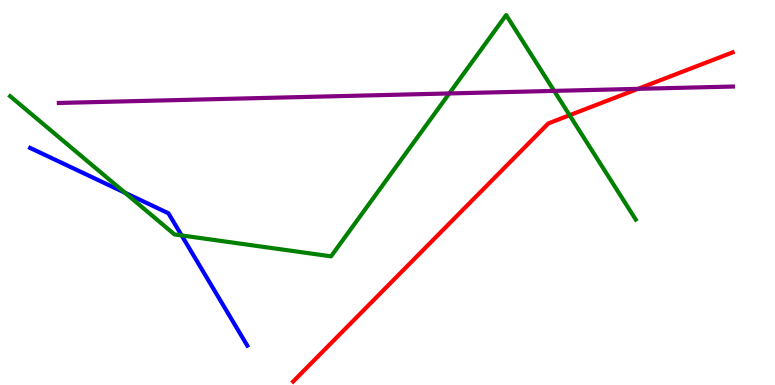[{'lines': ['blue', 'red'], 'intersections': []}, {'lines': ['green', 'red'], 'intersections': [{'x': 7.35, 'y': 7.01}]}, {'lines': ['purple', 'red'], 'intersections': [{'x': 8.23, 'y': 7.69}]}, {'lines': ['blue', 'green'], 'intersections': [{'x': 1.61, 'y': 4.99}, {'x': 2.34, 'y': 3.89}]}, {'lines': ['blue', 'purple'], 'intersections': []}, {'lines': ['green', 'purple'], 'intersections': [{'x': 5.8, 'y': 7.57}, {'x': 7.15, 'y': 7.64}]}]